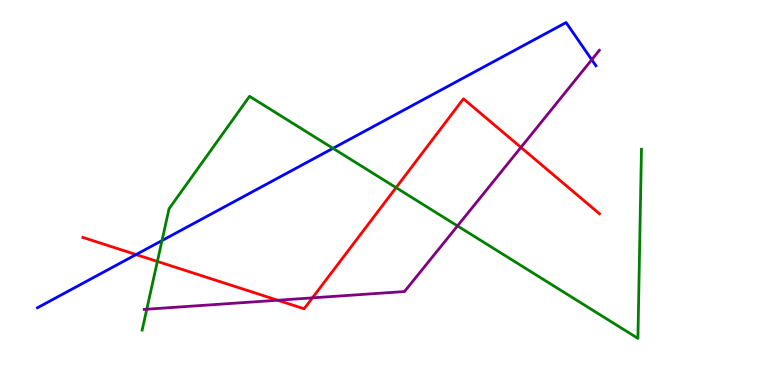[{'lines': ['blue', 'red'], 'intersections': [{'x': 1.76, 'y': 3.39}]}, {'lines': ['green', 'red'], 'intersections': [{'x': 2.03, 'y': 3.21}, {'x': 5.11, 'y': 5.13}]}, {'lines': ['purple', 'red'], 'intersections': [{'x': 3.58, 'y': 2.2}, {'x': 4.03, 'y': 2.26}, {'x': 6.72, 'y': 6.17}]}, {'lines': ['blue', 'green'], 'intersections': [{'x': 2.09, 'y': 3.75}, {'x': 4.3, 'y': 6.15}]}, {'lines': ['blue', 'purple'], 'intersections': [{'x': 7.64, 'y': 8.45}]}, {'lines': ['green', 'purple'], 'intersections': [{'x': 1.89, 'y': 1.97}, {'x': 5.9, 'y': 4.13}]}]